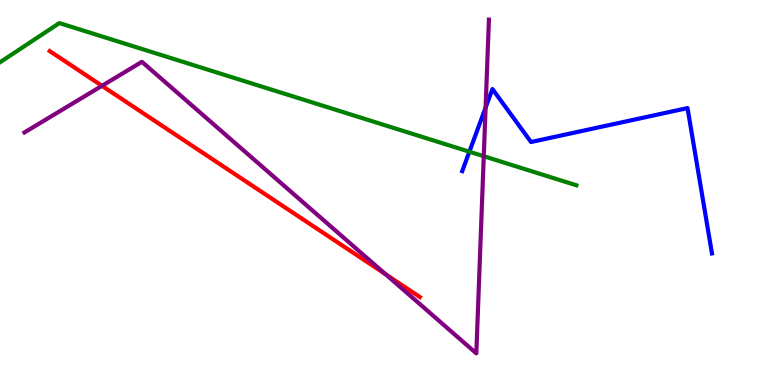[{'lines': ['blue', 'red'], 'intersections': []}, {'lines': ['green', 'red'], 'intersections': []}, {'lines': ['purple', 'red'], 'intersections': [{'x': 1.32, 'y': 7.77}, {'x': 4.98, 'y': 2.88}]}, {'lines': ['blue', 'green'], 'intersections': [{'x': 6.06, 'y': 6.06}]}, {'lines': ['blue', 'purple'], 'intersections': [{'x': 6.27, 'y': 7.2}]}, {'lines': ['green', 'purple'], 'intersections': [{'x': 6.24, 'y': 5.94}]}]